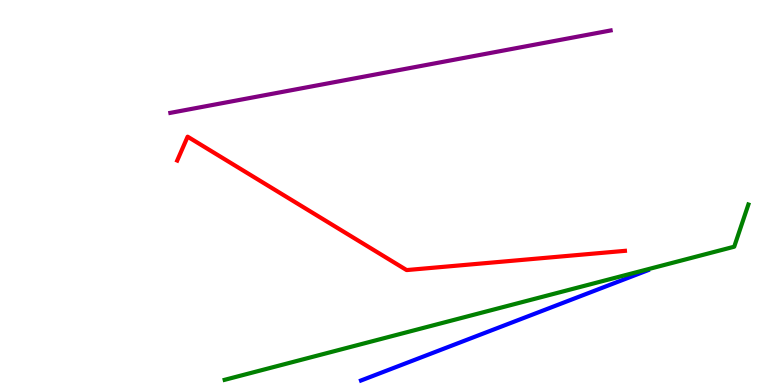[{'lines': ['blue', 'red'], 'intersections': []}, {'lines': ['green', 'red'], 'intersections': []}, {'lines': ['purple', 'red'], 'intersections': []}, {'lines': ['blue', 'green'], 'intersections': []}, {'lines': ['blue', 'purple'], 'intersections': []}, {'lines': ['green', 'purple'], 'intersections': []}]